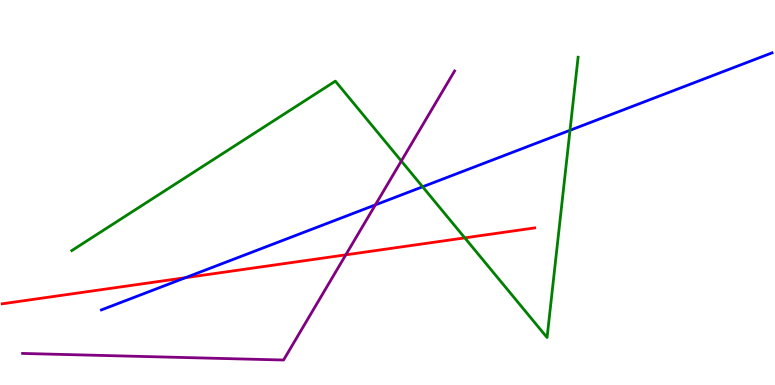[{'lines': ['blue', 'red'], 'intersections': [{'x': 2.39, 'y': 2.79}]}, {'lines': ['green', 'red'], 'intersections': [{'x': 6.0, 'y': 3.82}]}, {'lines': ['purple', 'red'], 'intersections': [{'x': 4.46, 'y': 3.38}]}, {'lines': ['blue', 'green'], 'intersections': [{'x': 5.45, 'y': 5.15}, {'x': 7.35, 'y': 6.62}]}, {'lines': ['blue', 'purple'], 'intersections': [{'x': 4.84, 'y': 4.68}]}, {'lines': ['green', 'purple'], 'intersections': [{'x': 5.18, 'y': 5.82}]}]